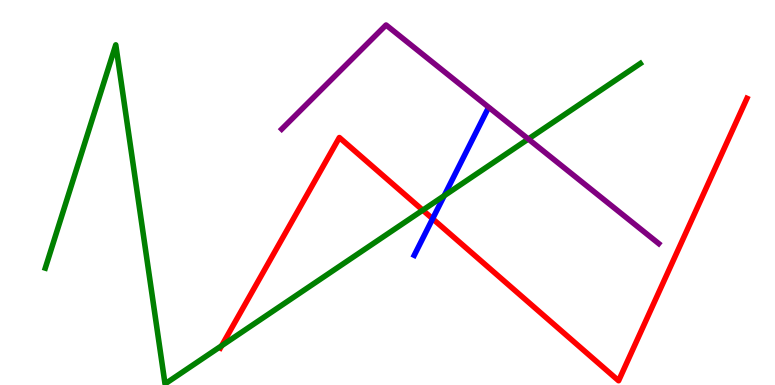[{'lines': ['blue', 'red'], 'intersections': [{'x': 5.58, 'y': 4.32}]}, {'lines': ['green', 'red'], 'intersections': [{'x': 2.86, 'y': 1.02}, {'x': 5.45, 'y': 4.54}]}, {'lines': ['purple', 'red'], 'intersections': []}, {'lines': ['blue', 'green'], 'intersections': [{'x': 5.73, 'y': 4.92}]}, {'lines': ['blue', 'purple'], 'intersections': []}, {'lines': ['green', 'purple'], 'intersections': [{'x': 6.82, 'y': 6.39}]}]